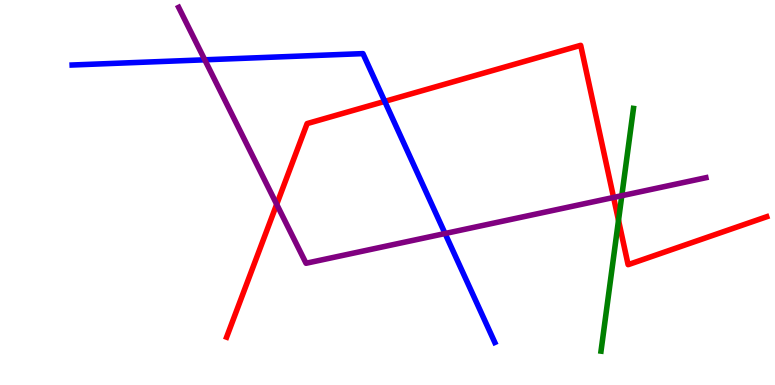[{'lines': ['blue', 'red'], 'intersections': [{'x': 4.96, 'y': 7.37}]}, {'lines': ['green', 'red'], 'intersections': [{'x': 7.98, 'y': 4.28}]}, {'lines': ['purple', 'red'], 'intersections': [{'x': 3.57, 'y': 4.69}, {'x': 7.92, 'y': 4.87}]}, {'lines': ['blue', 'green'], 'intersections': []}, {'lines': ['blue', 'purple'], 'intersections': [{'x': 2.64, 'y': 8.45}, {'x': 5.74, 'y': 3.93}]}, {'lines': ['green', 'purple'], 'intersections': [{'x': 8.02, 'y': 4.92}]}]